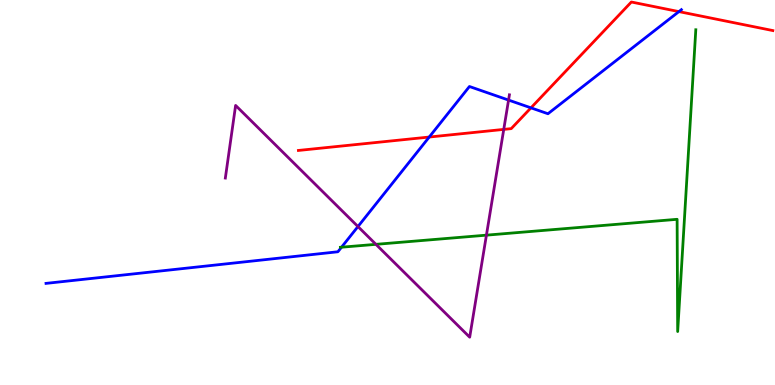[{'lines': ['blue', 'red'], 'intersections': [{'x': 5.54, 'y': 6.44}, {'x': 6.85, 'y': 7.2}, {'x': 8.76, 'y': 9.7}]}, {'lines': ['green', 'red'], 'intersections': []}, {'lines': ['purple', 'red'], 'intersections': [{'x': 6.5, 'y': 6.64}]}, {'lines': ['blue', 'green'], 'intersections': [{'x': 4.41, 'y': 3.58}]}, {'lines': ['blue', 'purple'], 'intersections': [{'x': 4.62, 'y': 4.12}, {'x': 6.56, 'y': 7.4}]}, {'lines': ['green', 'purple'], 'intersections': [{'x': 4.85, 'y': 3.65}, {'x': 6.28, 'y': 3.89}]}]